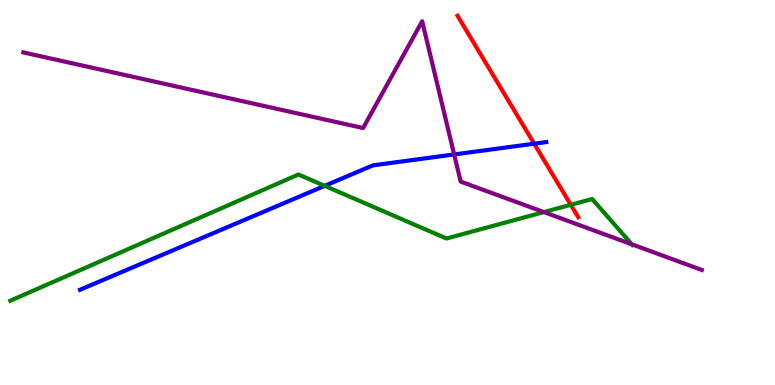[{'lines': ['blue', 'red'], 'intersections': [{'x': 6.89, 'y': 6.27}]}, {'lines': ['green', 'red'], 'intersections': [{'x': 7.37, 'y': 4.68}]}, {'lines': ['purple', 'red'], 'intersections': []}, {'lines': ['blue', 'green'], 'intersections': [{'x': 4.19, 'y': 5.17}]}, {'lines': ['blue', 'purple'], 'intersections': [{'x': 5.86, 'y': 5.99}]}, {'lines': ['green', 'purple'], 'intersections': [{'x': 7.02, 'y': 4.49}, {'x': 8.15, 'y': 3.65}]}]